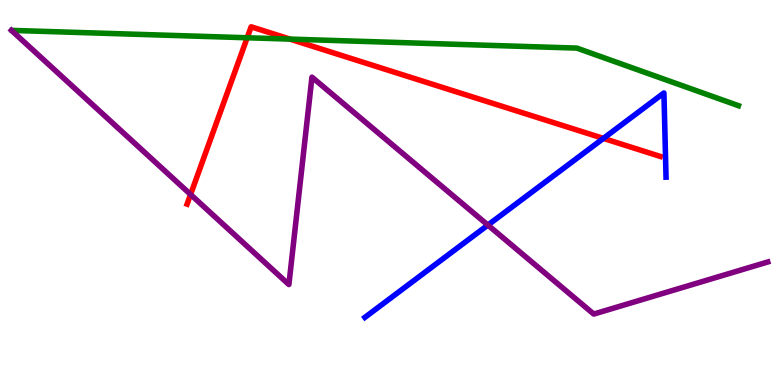[{'lines': ['blue', 'red'], 'intersections': [{'x': 7.79, 'y': 6.41}]}, {'lines': ['green', 'red'], 'intersections': [{'x': 3.19, 'y': 9.02}, {'x': 3.74, 'y': 8.98}]}, {'lines': ['purple', 'red'], 'intersections': [{'x': 2.46, 'y': 4.95}]}, {'lines': ['blue', 'green'], 'intersections': []}, {'lines': ['blue', 'purple'], 'intersections': [{'x': 6.3, 'y': 4.15}]}, {'lines': ['green', 'purple'], 'intersections': []}]